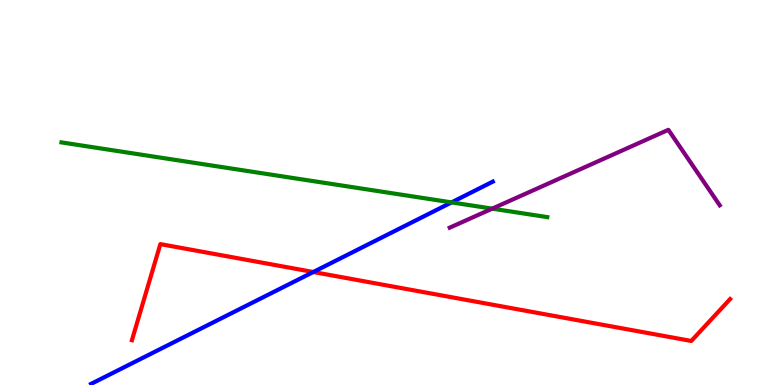[{'lines': ['blue', 'red'], 'intersections': [{'x': 4.04, 'y': 2.93}]}, {'lines': ['green', 'red'], 'intersections': []}, {'lines': ['purple', 'red'], 'intersections': []}, {'lines': ['blue', 'green'], 'intersections': [{'x': 5.83, 'y': 4.74}]}, {'lines': ['blue', 'purple'], 'intersections': []}, {'lines': ['green', 'purple'], 'intersections': [{'x': 6.35, 'y': 4.58}]}]